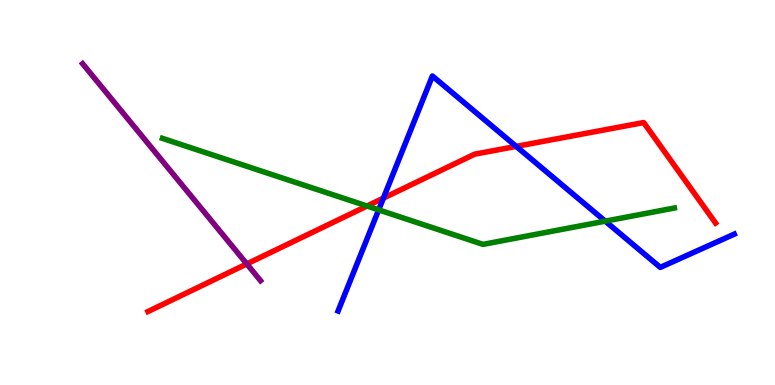[{'lines': ['blue', 'red'], 'intersections': [{'x': 4.95, 'y': 4.85}, {'x': 6.66, 'y': 6.2}]}, {'lines': ['green', 'red'], 'intersections': [{'x': 4.74, 'y': 4.65}]}, {'lines': ['purple', 'red'], 'intersections': [{'x': 3.18, 'y': 3.14}]}, {'lines': ['blue', 'green'], 'intersections': [{'x': 4.89, 'y': 4.55}, {'x': 7.81, 'y': 4.26}]}, {'lines': ['blue', 'purple'], 'intersections': []}, {'lines': ['green', 'purple'], 'intersections': []}]